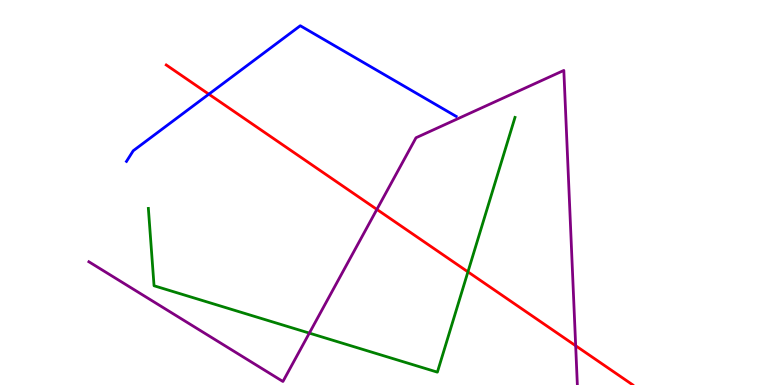[{'lines': ['blue', 'red'], 'intersections': [{'x': 2.69, 'y': 7.55}]}, {'lines': ['green', 'red'], 'intersections': [{'x': 6.04, 'y': 2.94}]}, {'lines': ['purple', 'red'], 'intersections': [{'x': 4.86, 'y': 4.56}, {'x': 7.43, 'y': 1.02}]}, {'lines': ['blue', 'green'], 'intersections': []}, {'lines': ['blue', 'purple'], 'intersections': []}, {'lines': ['green', 'purple'], 'intersections': [{'x': 3.99, 'y': 1.35}]}]